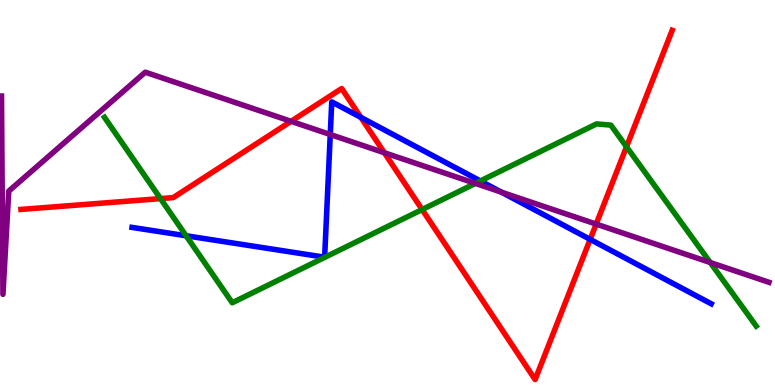[{'lines': ['blue', 'red'], 'intersections': [{'x': 4.66, 'y': 6.95}, {'x': 7.61, 'y': 3.78}]}, {'lines': ['green', 'red'], 'intersections': [{'x': 2.07, 'y': 4.84}, {'x': 5.45, 'y': 4.56}, {'x': 8.08, 'y': 6.19}]}, {'lines': ['purple', 'red'], 'intersections': [{'x': 3.76, 'y': 6.85}, {'x': 4.96, 'y': 6.03}, {'x': 7.69, 'y': 4.18}]}, {'lines': ['blue', 'green'], 'intersections': [{'x': 2.4, 'y': 3.88}, {'x': 6.2, 'y': 5.3}]}, {'lines': ['blue', 'purple'], 'intersections': [{'x': 4.26, 'y': 6.51}, {'x': 6.47, 'y': 5.01}]}, {'lines': ['green', 'purple'], 'intersections': [{'x': 6.13, 'y': 5.24}, {'x': 9.16, 'y': 3.18}]}]